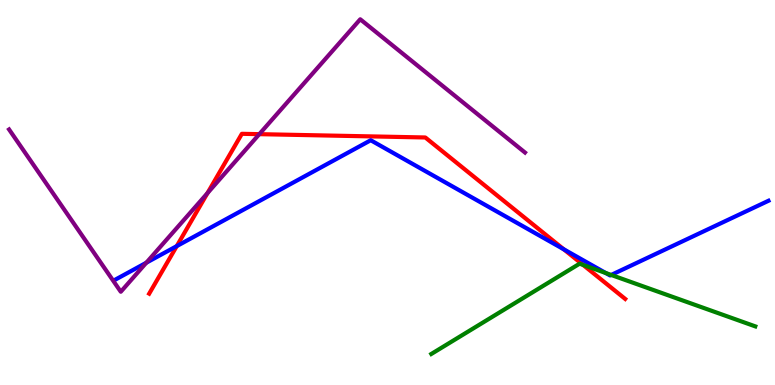[{'lines': ['blue', 'red'], 'intersections': [{'x': 2.28, 'y': 3.61}, {'x': 7.27, 'y': 3.53}]}, {'lines': ['green', 'red'], 'intersections': [{'x': 7.52, 'y': 3.12}]}, {'lines': ['purple', 'red'], 'intersections': [{'x': 2.68, 'y': 4.98}, {'x': 3.35, 'y': 6.52}]}, {'lines': ['blue', 'green'], 'intersections': [{'x': 7.82, 'y': 2.91}, {'x': 7.89, 'y': 2.86}]}, {'lines': ['blue', 'purple'], 'intersections': [{'x': 1.89, 'y': 3.18}]}, {'lines': ['green', 'purple'], 'intersections': []}]